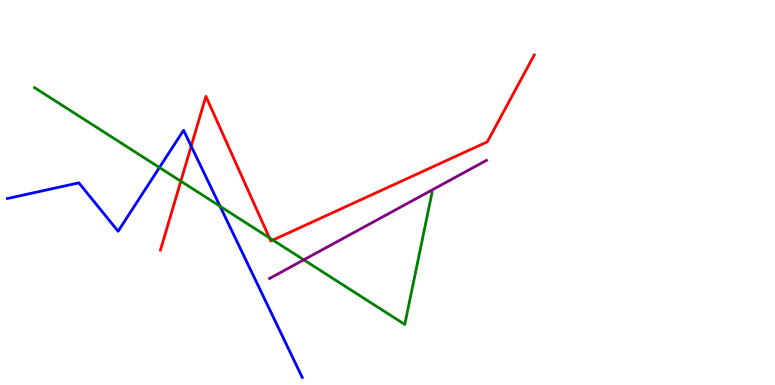[{'lines': ['blue', 'red'], 'intersections': [{'x': 2.47, 'y': 6.2}]}, {'lines': ['green', 'red'], 'intersections': [{'x': 2.33, 'y': 5.29}, {'x': 3.48, 'y': 3.82}, {'x': 3.52, 'y': 3.76}]}, {'lines': ['purple', 'red'], 'intersections': []}, {'lines': ['blue', 'green'], 'intersections': [{'x': 2.06, 'y': 5.65}, {'x': 2.84, 'y': 4.64}]}, {'lines': ['blue', 'purple'], 'intersections': []}, {'lines': ['green', 'purple'], 'intersections': [{'x': 3.92, 'y': 3.25}]}]